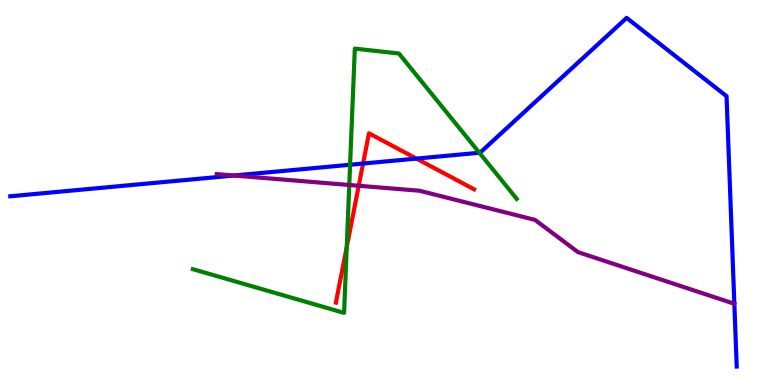[{'lines': ['blue', 'red'], 'intersections': [{'x': 4.68, 'y': 5.75}, {'x': 5.37, 'y': 5.88}]}, {'lines': ['green', 'red'], 'intersections': [{'x': 4.47, 'y': 3.58}]}, {'lines': ['purple', 'red'], 'intersections': [{'x': 4.63, 'y': 5.18}]}, {'lines': ['blue', 'green'], 'intersections': [{'x': 4.52, 'y': 5.72}, {'x': 6.19, 'y': 6.03}]}, {'lines': ['blue', 'purple'], 'intersections': [{'x': 3.02, 'y': 5.44}, {'x': 9.48, 'y': 2.11}]}, {'lines': ['green', 'purple'], 'intersections': [{'x': 4.51, 'y': 5.2}]}]